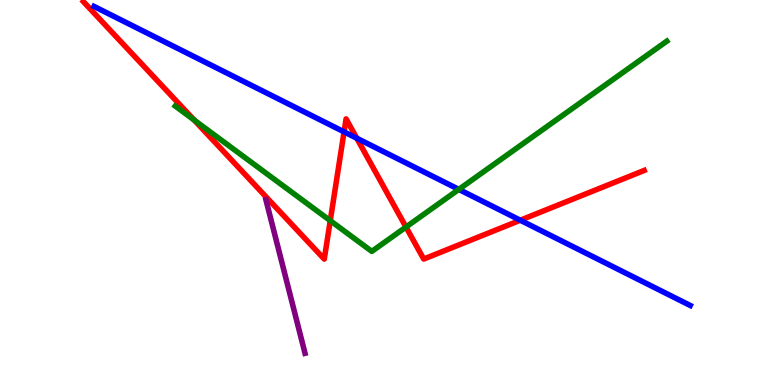[{'lines': ['blue', 'red'], 'intersections': [{'x': 4.44, 'y': 6.58}, {'x': 4.6, 'y': 6.41}, {'x': 6.71, 'y': 4.28}]}, {'lines': ['green', 'red'], 'intersections': [{'x': 2.51, 'y': 6.88}, {'x': 4.26, 'y': 4.27}, {'x': 5.24, 'y': 4.1}]}, {'lines': ['purple', 'red'], 'intersections': []}, {'lines': ['blue', 'green'], 'intersections': [{'x': 5.92, 'y': 5.08}]}, {'lines': ['blue', 'purple'], 'intersections': []}, {'lines': ['green', 'purple'], 'intersections': []}]